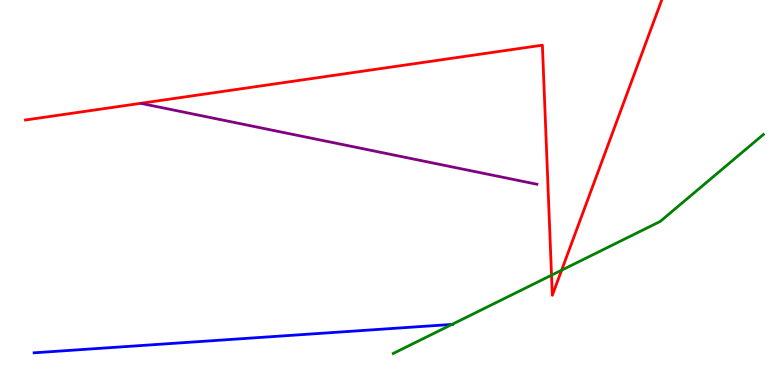[{'lines': ['blue', 'red'], 'intersections': []}, {'lines': ['green', 'red'], 'intersections': [{'x': 7.12, 'y': 2.85}, {'x': 7.25, 'y': 2.98}]}, {'lines': ['purple', 'red'], 'intersections': []}, {'lines': ['blue', 'green'], 'intersections': [{'x': 5.83, 'y': 1.57}]}, {'lines': ['blue', 'purple'], 'intersections': []}, {'lines': ['green', 'purple'], 'intersections': []}]